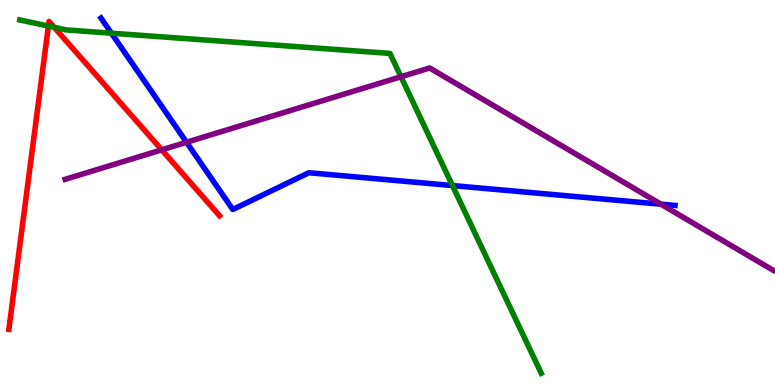[{'lines': ['blue', 'red'], 'intersections': []}, {'lines': ['green', 'red'], 'intersections': [{'x': 0.624, 'y': 9.32}, {'x': 0.699, 'y': 9.29}]}, {'lines': ['purple', 'red'], 'intersections': [{'x': 2.09, 'y': 6.11}]}, {'lines': ['blue', 'green'], 'intersections': [{'x': 1.44, 'y': 9.14}, {'x': 5.84, 'y': 5.18}]}, {'lines': ['blue', 'purple'], 'intersections': [{'x': 2.41, 'y': 6.31}, {'x': 8.53, 'y': 4.7}]}, {'lines': ['green', 'purple'], 'intersections': [{'x': 5.17, 'y': 8.01}]}]